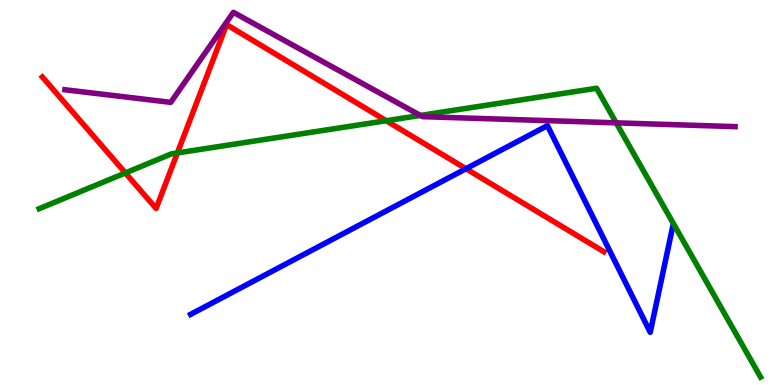[{'lines': ['blue', 'red'], 'intersections': [{'x': 6.01, 'y': 5.62}]}, {'lines': ['green', 'red'], 'intersections': [{'x': 1.62, 'y': 5.51}, {'x': 2.29, 'y': 6.03}, {'x': 4.98, 'y': 6.86}]}, {'lines': ['purple', 'red'], 'intersections': []}, {'lines': ['blue', 'green'], 'intersections': []}, {'lines': ['blue', 'purple'], 'intersections': []}, {'lines': ['green', 'purple'], 'intersections': [{'x': 5.42, 'y': 7.0}, {'x': 7.95, 'y': 6.81}]}]